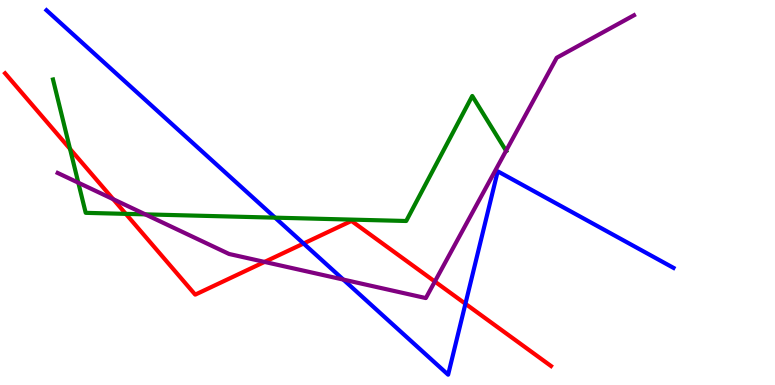[{'lines': ['blue', 'red'], 'intersections': [{'x': 3.92, 'y': 3.67}, {'x': 6.01, 'y': 2.11}]}, {'lines': ['green', 'red'], 'intersections': [{'x': 0.903, 'y': 6.13}, {'x': 1.62, 'y': 4.45}]}, {'lines': ['purple', 'red'], 'intersections': [{'x': 1.46, 'y': 4.83}, {'x': 3.41, 'y': 3.2}, {'x': 5.61, 'y': 2.69}]}, {'lines': ['blue', 'green'], 'intersections': [{'x': 3.55, 'y': 4.35}]}, {'lines': ['blue', 'purple'], 'intersections': [{'x': 4.43, 'y': 2.74}]}, {'lines': ['green', 'purple'], 'intersections': [{'x': 1.01, 'y': 5.25}, {'x': 1.87, 'y': 4.43}, {'x': 6.53, 'y': 6.08}]}]